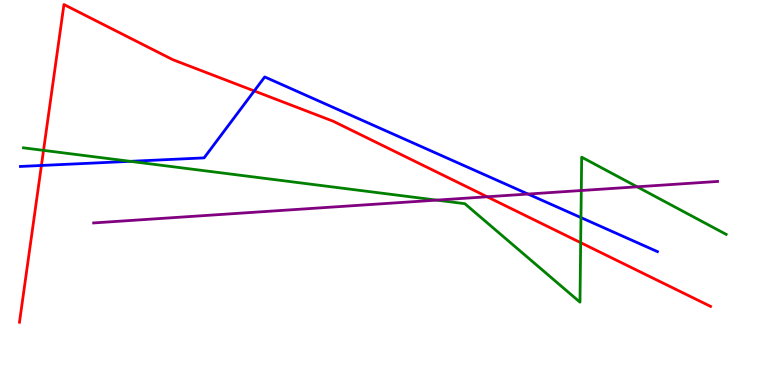[{'lines': ['blue', 'red'], 'intersections': [{'x': 0.534, 'y': 5.7}, {'x': 3.28, 'y': 7.64}]}, {'lines': ['green', 'red'], 'intersections': [{'x': 0.562, 'y': 6.09}, {'x': 7.49, 'y': 3.7}]}, {'lines': ['purple', 'red'], 'intersections': [{'x': 6.29, 'y': 4.89}]}, {'lines': ['blue', 'green'], 'intersections': [{'x': 1.68, 'y': 5.81}, {'x': 7.5, 'y': 4.35}]}, {'lines': ['blue', 'purple'], 'intersections': [{'x': 6.81, 'y': 4.96}]}, {'lines': ['green', 'purple'], 'intersections': [{'x': 5.63, 'y': 4.8}, {'x': 7.5, 'y': 5.05}, {'x': 8.22, 'y': 5.15}]}]